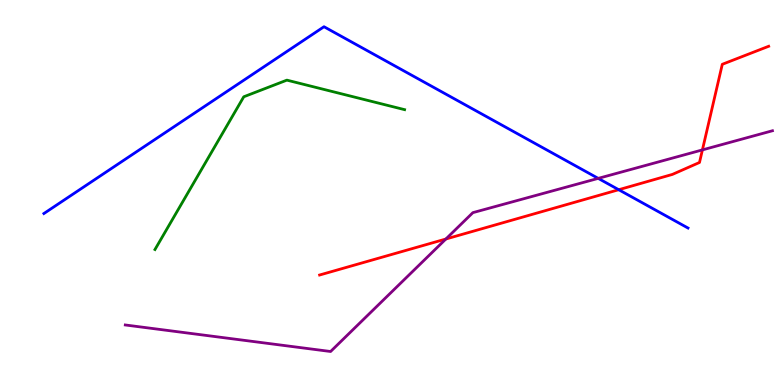[{'lines': ['blue', 'red'], 'intersections': [{'x': 7.98, 'y': 5.07}]}, {'lines': ['green', 'red'], 'intersections': []}, {'lines': ['purple', 'red'], 'intersections': [{'x': 5.75, 'y': 3.79}, {'x': 9.06, 'y': 6.11}]}, {'lines': ['blue', 'green'], 'intersections': []}, {'lines': ['blue', 'purple'], 'intersections': [{'x': 7.72, 'y': 5.37}]}, {'lines': ['green', 'purple'], 'intersections': []}]